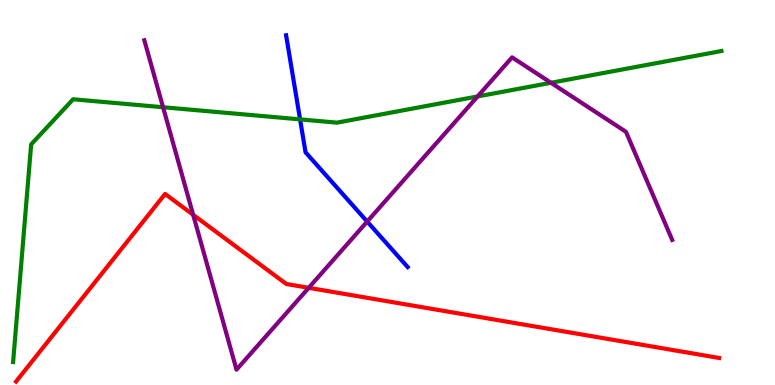[{'lines': ['blue', 'red'], 'intersections': []}, {'lines': ['green', 'red'], 'intersections': []}, {'lines': ['purple', 'red'], 'intersections': [{'x': 2.49, 'y': 4.42}, {'x': 3.98, 'y': 2.52}]}, {'lines': ['blue', 'green'], 'intersections': [{'x': 3.87, 'y': 6.9}]}, {'lines': ['blue', 'purple'], 'intersections': [{'x': 4.74, 'y': 4.25}]}, {'lines': ['green', 'purple'], 'intersections': [{'x': 2.1, 'y': 7.21}, {'x': 6.16, 'y': 7.49}, {'x': 7.11, 'y': 7.85}]}]